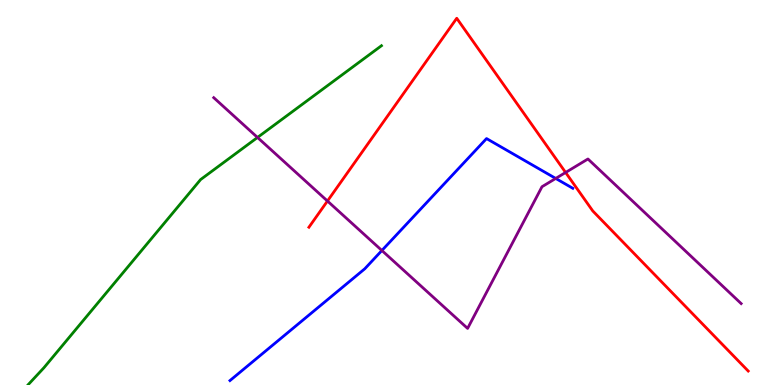[{'lines': ['blue', 'red'], 'intersections': []}, {'lines': ['green', 'red'], 'intersections': []}, {'lines': ['purple', 'red'], 'intersections': [{'x': 4.23, 'y': 4.78}, {'x': 7.3, 'y': 5.52}]}, {'lines': ['blue', 'green'], 'intersections': []}, {'lines': ['blue', 'purple'], 'intersections': [{'x': 4.93, 'y': 3.49}, {'x': 7.17, 'y': 5.37}]}, {'lines': ['green', 'purple'], 'intersections': [{'x': 3.32, 'y': 6.43}]}]